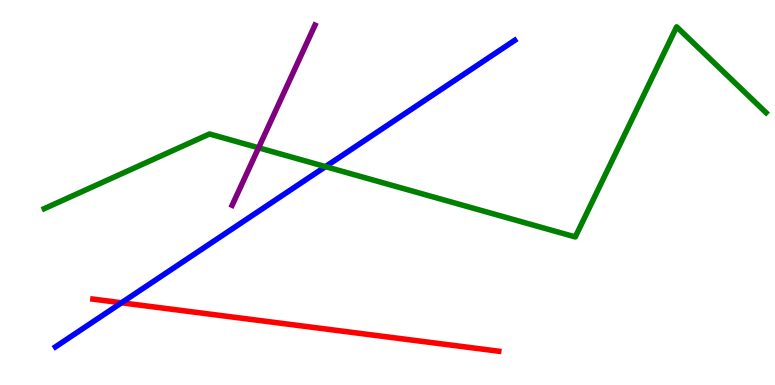[{'lines': ['blue', 'red'], 'intersections': [{'x': 1.57, 'y': 2.14}]}, {'lines': ['green', 'red'], 'intersections': []}, {'lines': ['purple', 'red'], 'intersections': []}, {'lines': ['blue', 'green'], 'intersections': [{'x': 4.2, 'y': 5.67}]}, {'lines': ['blue', 'purple'], 'intersections': []}, {'lines': ['green', 'purple'], 'intersections': [{'x': 3.34, 'y': 6.16}]}]